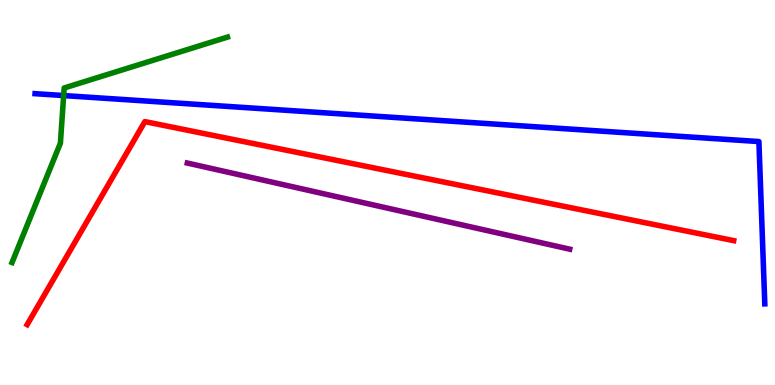[{'lines': ['blue', 'red'], 'intersections': []}, {'lines': ['green', 'red'], 'intersections': []}, {'lines': ['purple', 'red'], 'intersections': []}, {'lines': ['blue', 'green'], 'intersections': [{'x': 0.821, 'y': 7.52}]}, {'lines': ['blue', 'purple'], 'intersections': []}, {'lines': ['green', 'purple'], 'intersections': []}]